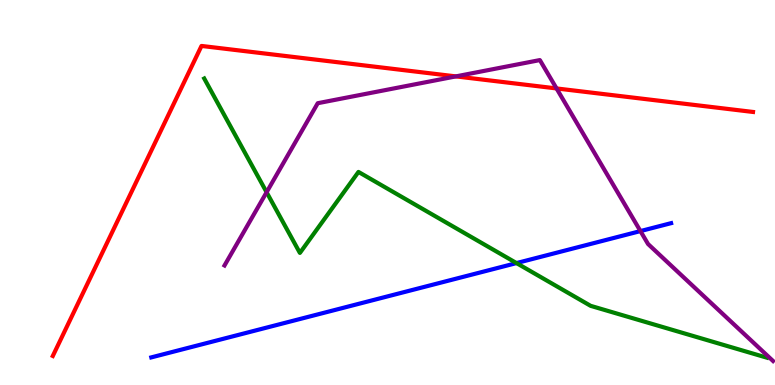[{'lines': ['blue', 'red'], 'intersections': []}, {'lines': ['green', 'red'], 'intersections': []}, {'lines': ['purple', 'red'], 'intersections': [{'x': 5.88, 'y': 8.02}, {'x': 7.18, 'y': 7.7}]}, {'lines': ['blue', 'green'], 'intersections': [{'x': 6.66, 'y': 3.17}]}, {'lines': ['blue', 'purple'], 'intersections': [{'x': 8.26, 'y': 4.0}]}, {'lines': ['green', 'purple'], 'intersections': [{'x': 3.44, 'y': 5.01}]}]